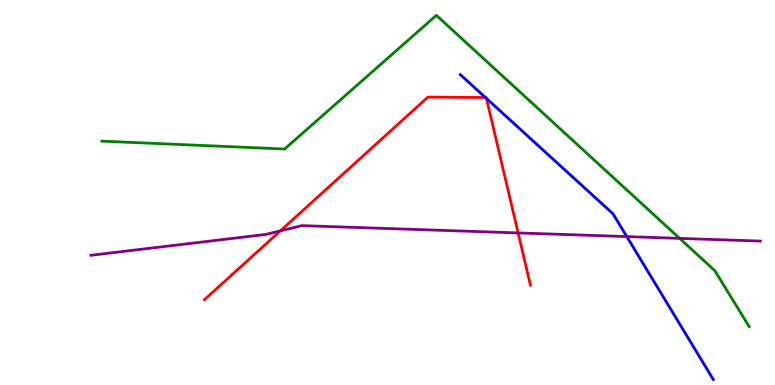[{'lines': ['blue', 'red'], 'intersections': [{'x': 6.26, 'y': 7.47}, {'x': 6.28, 'y': 7.44}]}, {'lines': ['green', 'red'], 'intersections': []}, {'lines': ['purple', 'red'], 'intersections': [{'x': 3.62, 'y': 4.0}, {'x': 6.69, 'y': 3.95}]}, {'lines': ['blue', 'green'], 'intersections': []}, {'lines': ['blue', 'purple'], 'intersections': [{'x': 8.09, 'y': 3.85}]}, {'lines': ['green', 'purple'], 'intersections': [{'x': 8.77, 'y': 3.81}]}]